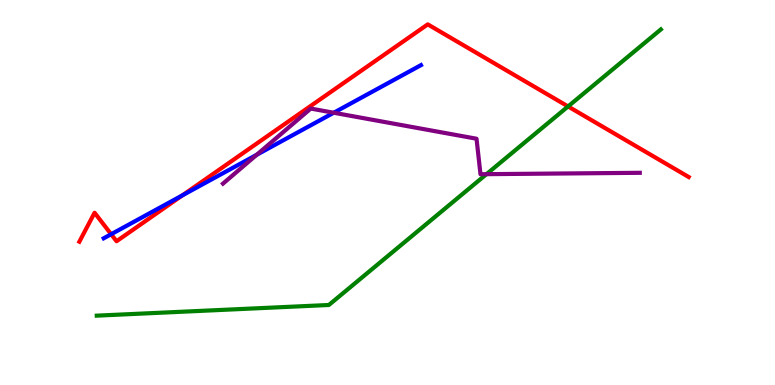[{'lines': ['blue', 'red'], 'intersections': [{'x': 1.43, 'y': 3.92}, {'x': 2.35, 'y': 4.93}]}, {'lines': ['green', 'red'], 'intersections': [{'x': 7.33, 'y': 7.24}]}, {'lines': ['purple', 'red'], 'intersections': []}, {'lines': ['blue', 'green'], 'intersections': []}, {'lines': ['blue', 'purple'], 'intersections': [{'x': 3.31, 'y': 5.98}, {'x': 4.31, 'y': 7.07}]}, {'lines': ['green', 'purple'], 'intersections': [{'x': 6.28, 'y': 5.48}]}]